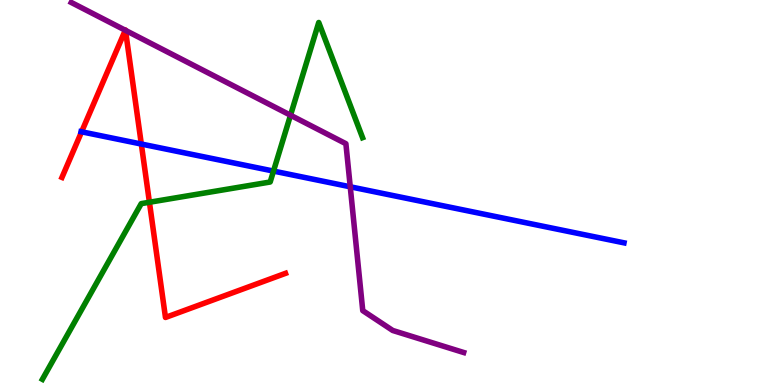[{'lines': ['blue', 'red'], 'intersections': [{'x': 1.05, 'y': 6.58}, {'x': 1.82, 'y': 6.26}]}, {'lines': ['green', 'red'], 'intersections': [{'x': 1.93, 'y': 4.75}]}, {'lines': ['purple', 'red'], 'intersections': [{'x': 1.62, 'y': 9.21}, {'x': 1.62, 'y': 9.21}]}, {'lines': ['blue', 'green'], 'intersections': [{'x': 3.53, 'y': 5.56}]}, {'lines': ['blue', 'purple'], 'intersections': [{'x': 4.52, 'y': 5.15}]}, {'lines': ['green', 'purple'], 'intersections': [{'x': 3.75, 'y': 7.01}]}]